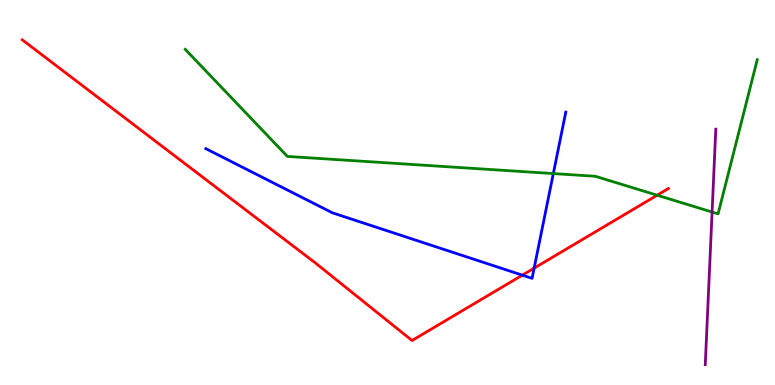[{'lines': ['blue', 'red'], 'intersections': [{'x': 6.74, 'y': 2.85}, {'x': 6.89, 'y': 3.04}]}, {'lines': ['green', 'red'], 'intersections': [{'x': 8.48, 'y': 4.93}]}, {'lines': ['purple', 'red'], 'intersections': []}, {'lines': ['blue', 'green'], 'intersections': [{'x': 7.14, 'y': 5.49}]}, {'lines': ['blue', 'purple'], 'intersections': []}, {'lines': ['green', 'purple'], 'intersections': [{'x': 9.19, 'y': 4.49}]}]